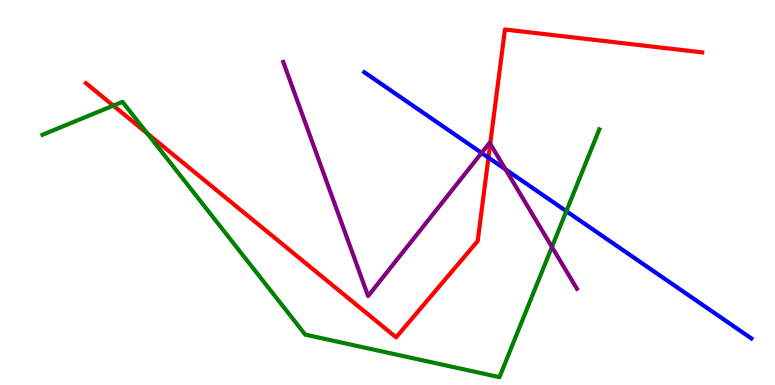[{'lines': ['blue', 'red'], 'intersections': [{'x': 6.3, 'y': 5.91}]}, {'lines': ['green', 'red'], 'intersections': [{'x': 1.46, 'y': 7.26}, {'x': 1.9, 'y': 6.53}]}, {'lines': ['purple', 'red'], 'intersections': [{'x': 6.33, 'y': 6.27}]}, {'lines': ['blue', 'green'], 'intersections': [{'x': 7.31, 'y': 4.51}]}, {'lines': ['blue', 'purple'], 'intersections': [{'x': 6.21, 'y': 6.03}, {'x': 6.52, 'y': 5.6}]}, {'lines': ['green', 'purple'], 'intersections': [{'x': 7.12, 'y': 3.59}]}]